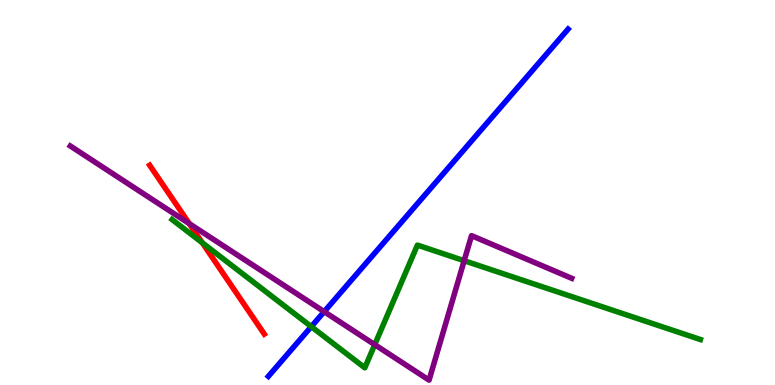[{'lines': ['blue', 'red'], 'intersections': []}, {'lines': ['green', 'red'], 'intersections': [{'x': 2.61, 'y': 3.69}]}, {'lines': ['purple', 'red'], 'intersections': [{'x': 2.44, 'y': 4.19}]}, {'lines': ['blue', 'green'], 'intersections': [{'x': 4.02, 'y': 1.52}]}, {'lines': ['blue', 'purple'], 'intersections': [{'x': 4.18, 'y': 1.9}]}, {'lines': ['green', 'purple'], 'intersections': [{'x': 4.84, 'y': 1.05}, {'x': 5.99, 'y': 3.23}]}]